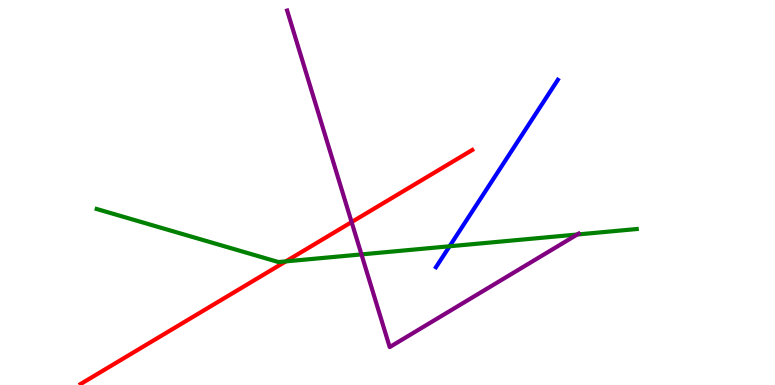[{'lines': ['blue', 'red'], 'intersections': []}, {'lines': ['green', 'red'], 'intersections': [{'x': 3.69, 'y': 3.21}]}, {'lines': ['purple', 'red'], 'intersections': [{'x': 4.54, 'y': 4.23}]}, {'lines': ['blue', 'green'], 'intersections': [{'x': 5.8, 'y': 3.6}]}, {'lines': ['blue', 'purple'], 'intersections': []}, {'lines': ['green', 'purple'], 'intersections': [{'x': 4.66, 'y': 3.39}, {'x': 7.45, 'y': 3.91}]}]